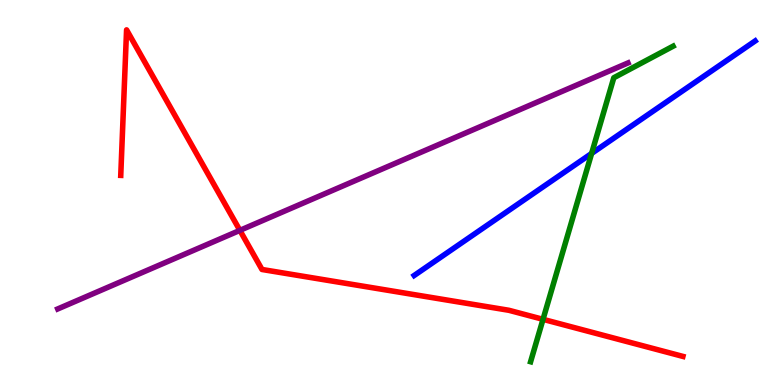[{'lines': ['blue', 'red'], 'intersections': []}, {'lines': ['green', 'red'], 'intersections': [{'x': 7.01, 'y': 1.71}]}, {'lines': ['purple', 'red'], 'intersections': [{'x': 3.1, 'y': 4.02}]}, {'lines': ['blue', 'green'], 'intersections': [{'x': 7.63, 'y': 6.01}]}, {'lines': ['blue', 'purple'], 'intersections': []}, {'lines': ['green', 'purple'], 'intersections': []}]